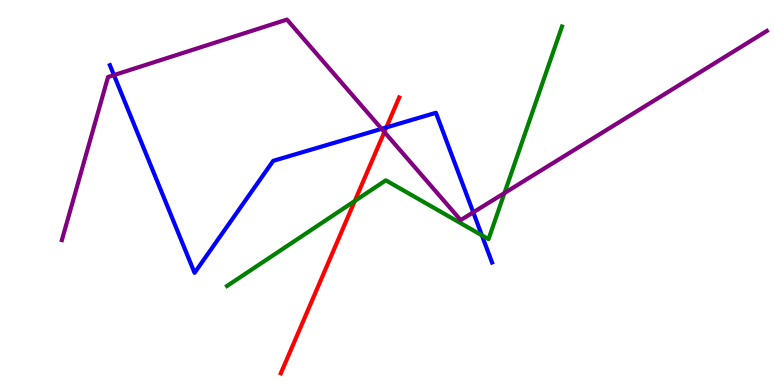[{'lines': ['blue', 'red'], 'intersections': [{'x': 4.98, 'y': 6.69}]}, {'lines': ['green', 'red'], 'intersections': [{'x': 4.58, 'y': 4.78}]}, {'lines': ['purple', 'red'], 'intersections': [{'x': 4.96, 'y': 6.57}]}, {'lines': ['blue', 'green'], 'intersections': [{'x': 6.22, 'y': 3.89}]}, {'lines': ['blue', 'purple'], 'intersections': [{'x': 1.47, 'y': 8.05}, {'x': 4.92, 'y': 6.65}, {'x': 6.11, 'y': 4.49}]}, {'lines': ['green', 'purple'], 'intersections': [{'x': 6.51, 'y': 4.99}]}]